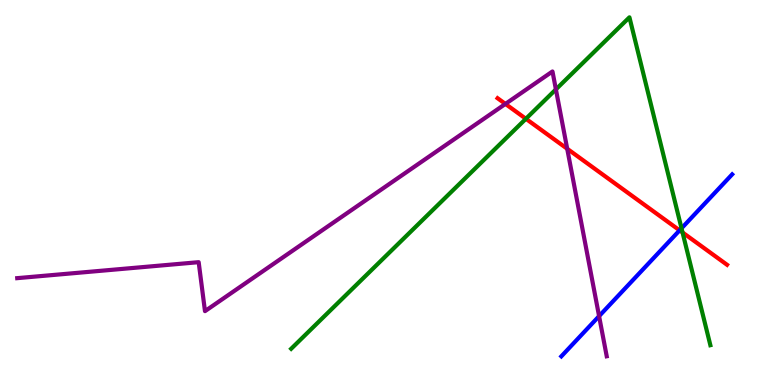[{'lines': ['blue', 'red'], 'intersections': [{'x': 8.77, 'y': 4.02}]}, {'lines': ['green', 'red'], 'intersections': [{'x': 6.79, 'y': 6.91}, {'x': 8.81, 'y': 3.96}]}, {'lines': ['purple', 'red'], 'intersections': [{'x': 6.52, 'y': 7.3}, {'x': 7.32, 'y': 6.14}]}, {'lines': ['blue', 'green'], 'intersections': [{'x': 8.79, 'y': 4.07}]}, {'lines': ['blue', 'purple'], 'intersections': [{'x': 7.73, 'y': 1.79}]}, {'lines': ['green', 'purple'], 'intersections': [{'x': 7.17, 'y': 7.68}]}]